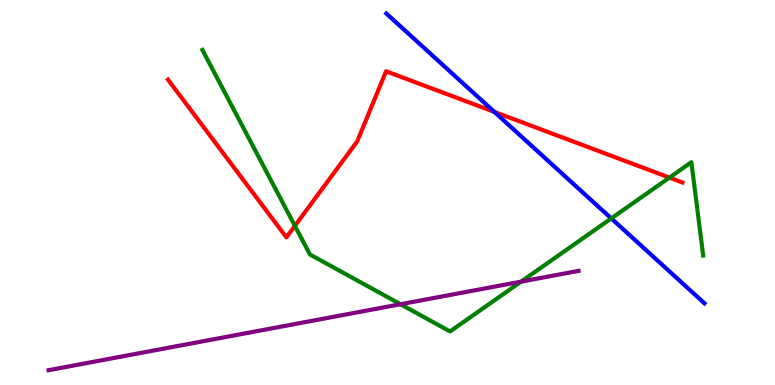[{'lines': ['blue', 'red'], 'intersections': [{'x': 6.38, 'y': 7.09}]}, {'lines': ['green', 'red'], 'intersections': [{'x': 3.81, 'y': 4.13}, {'x': 8.64, 'y': 5.39}]}, {'lines': ['purple', 'red'], 'intersections': []}, {'lines': ['blue', 'green'], 'intersections': [{'x': 7.89, 'y': 4.33}]}, {'lines': ['blue', 'purple'], 'intersections': []}, {'lines': ['green', 'purple'], 'intersections': [{'x': 5.17, 'y': 2.1}, {'x': 6.72, 'y': 2.68}]}]